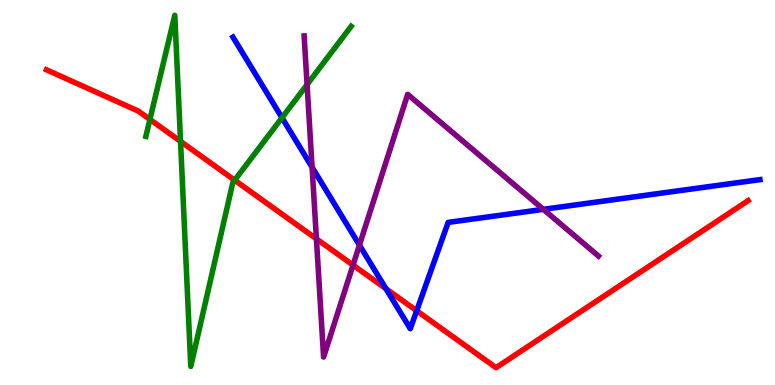[{'lines': ['blue', 'red'], 'intersections': [{'x': 4.98, 'y': 2.5}, {'x': 5.38, 'y': 1.93}]}, {'lines': ['green', 'red'], 'intersections': [{'x': 1.93, 'y': 6.9}, {'x': 2.33, 'y': 6.33}, {'x': 3.03, 'y': 5.32}]}, {'lines': ['purple', 'red'], 'intersections': [{'x': 4.08, 'y': 3.8}, {'x': 4.56, 'y': 3.11}]}, {'lines': ['blue', 'green'], 'intersections': [{'x': 3.64, 'y': 6.94}]}, {'lines': ['blue', 'purple'], 'intersections': [{'x': 4.03, 'y': 5.66}, {'x': 4.64, 'y': 3.63}, {'x': 7.01, 'y': 4.56}]}, {'lines': ['green', 'purple'], 'intersections': [{'x': 3.96, 'y': 7.8}]}]